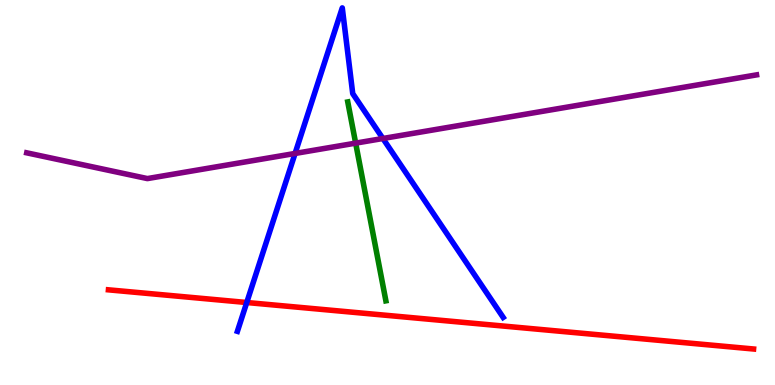[{'lines': ['blue', 'red'], 'intersections': [{'x': 3.18, 'y': 2.14}]}, {'lines': ['green', 'red'], 'intersections': []}, {'lines': ['purple', 'red'], 'intersections': []}, {'lines': ['blue', 'green'], 'intersections': []}, {'lines': ['blue', 'purple'], 'intersections': [{'x': 3.81, 'y': 6.01}, {'x': 4.94, 'y': 6.4}]}, {'lines': ['green', 'purple'], 'intersections': [{'x': 4.59, 'y': 6.28}]}]